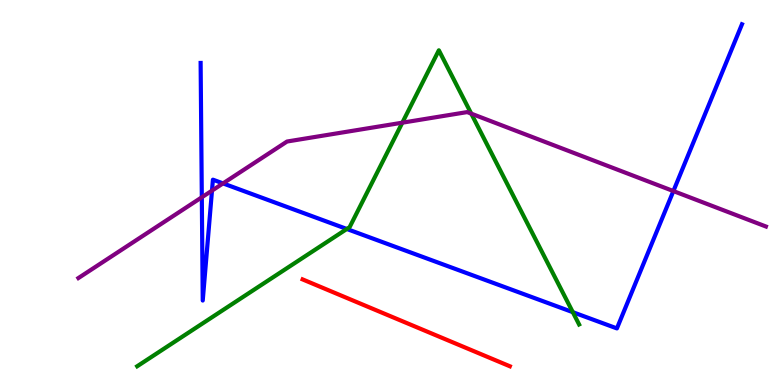[{'lines': ['blue', 'red'], 'intersections': []}, {'lines': ['green', 'red'], 'intersections': []}, {'lines': ['purple', 'red'], 'intersections': []}, {'lines': ['blue', 'green'], 'intersections': [{'x': 4.47, 'y': 4.05}, {'x': 7.39, 'y': 1.89}]}, {'lines': ['blue', 'purple'], 'intersections': [{'x': 2.6, 'y': 4.88}, {'x': 2.74, 'y': 5.05}, {'x': 2.88, 'y': 5.24}, {'x': 8.69, 'y': 5.04}]}, {'lines': ['green', 'purple'], 'intersections': [{'x': 5.19, 'y': 6.81}, {'x': 6.08, 'y': 7.05}]}]